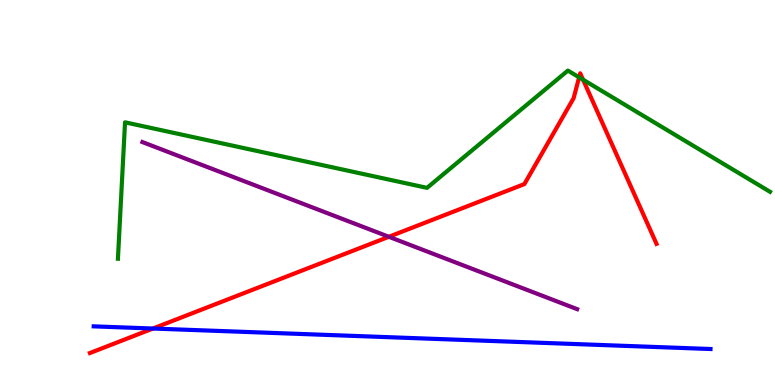[{'lines': ['blue', 'red'], 'intersections': [{'x': 1.97, 'y': 1.47}]}, {'lines': ['green', 'red'], 'intersections': [{'x': 7.47, 'y': 7.99}, {'x': 7.52, 'y': 7.93}]}, {'lines': ['purple', 'red'], 'intersections': [{'x': 5.02, 'y': 3.85}]}, {'lines': ['blue', 'green'], 'intersections': []}, {'lines': ['blue', 'purple'], 'intersections': []}, {'lines': ['green', 'purple'], 'intersections': []}]